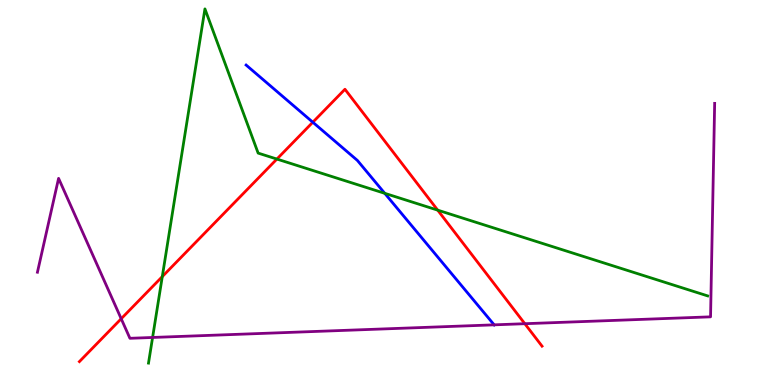[{'lines': ['blue', 'red'], 'intersections': [{'x': 4.04, 'y': 6.83}]}, {'lines': ['green', 'red'], 'intersections': [{'x': 2.09, 'y': 2.82}, {'x': 3.57, 'y': 5.87}, {'x': 5.65, 'y': 4.54}]}, {'lines': ['purple', 'red'], 'intersections': [{'x': 1.56, 'y': 1.72}, {'x': 6.77, 'y': 1.59}]}, {'lines': ['blue', 'green'], 'intersections': [{'x': 4.96, 'y': 4.98}]}, {'lines': ['blue', 'purple'], 'intersections': [{'x': 6.38, 'y': 1.56}]}, {'lines': ['green', 'purple'], 'intersections': [{'x': 1.97, 'y': 1.23}]}]